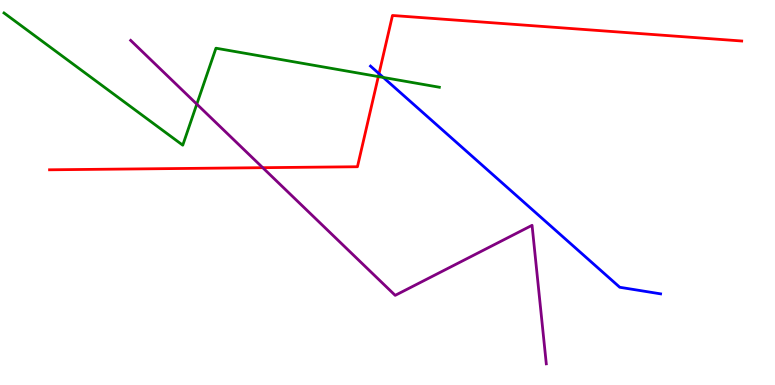[{'lines': ['blue', 'red'], 'intersections': [{'x': 4.89, 'y': 8.09}]}, {'lines': ['green', 'red'], 'intersections': [{'x': 4.88, 'y': 8.01}]}, {'lines': ['purple', 'red'], 'intersections': [{'x': 3.39, 'y': 5.64}]}, {'lines': ['blue', 'green'], 'intersections': [{'x': 4.95, 'y': 7.99}]}, {'lines': ['blue', 'purple'], 'intersections': []}, {'lines': ['green', 'purple'], 'intersections': [{'x': 2.54, 'y': 7.3}]}]